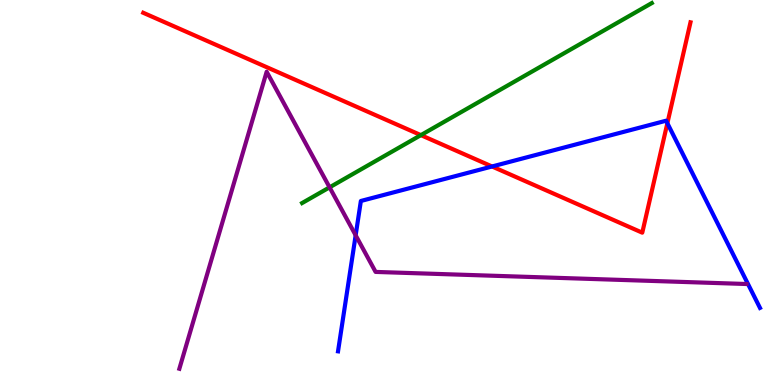[{'lines': ['blue', 'red'], 'intersections': [{'x': 6.35, 'y': 5.68}, {'x': 8.61, 'y': 6.8}]}, {'lines': ['green', 'red'], 'intersections': [{'x': 5.43, 'y': 6.49}]}, {'lines': ['purple', 'red'], 'intersections': []}, {'lines': ['blue', 'green'], 'intersections': []}, {'lines': ['blue', 'purple'], 'intersections': [{'x': 4.59, 'y': 3.89}]}, {'lines': ['green', 'purple'], 'intersections': [{'x': 4.25, 'y': 5.13}]}]